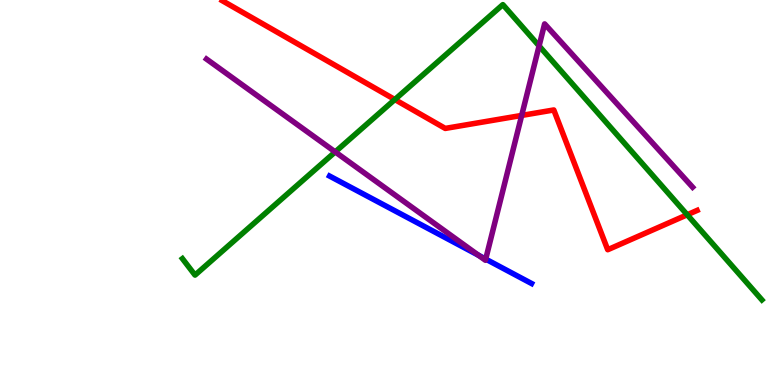[{'lines': ['blue', 'red'], 'intersections': []}, {'lines': ['green', 'red'], 'intersections': [{'x': 5.09, 'y': 7.41}, {'x': 8.87, 'y': 4.42}]}, {'lines': ['purple', 'red'], 'intersections': [{'x': 6.73, 'y': 7.0}]}, {'lines': ['blue', 'green'], 'intersections': []}, {'lines': ['blue', 'purple'], 'intersections': [{'x': 6.17, 'y': 3.37}, {'x': 6.27, 'y': 3.27}]}, {'lines': ['green', 'purple'], 'intersections': [{'x': 4.33, 'y': 6.05}, {'x': 6.96, 'y': 8.81}]}]